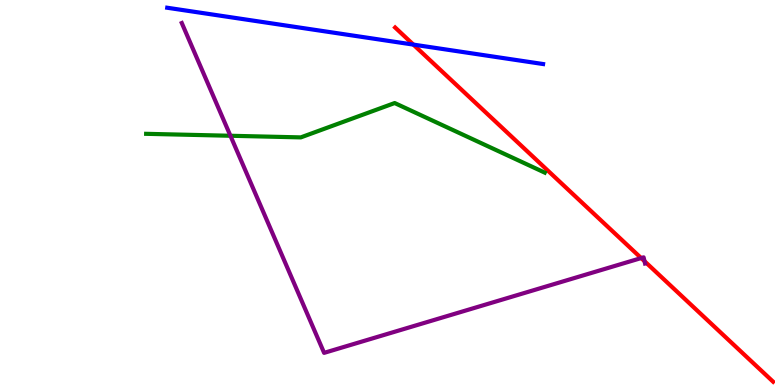[{'lines': ['blue', 'red'], 'intersections': [{'x': 5.33, 'y': 8.84}]}, {'lines': ['green', 'red'], 'intersections': []}, {'lines': ['purple', 'red'], 'intersections': [{'x': 8.27, 'y': 3.3}, {'x': 8.32, 'y': 3.22}]}, {'lines': ['blue', 'green'], 'intersections': []}, {'lines': ['blue', 'purple'], 'intersections': []}, {'lines': ['green', 'purple'], 'intersections': [{'x': 2.97, 'y': 6.47}]}]